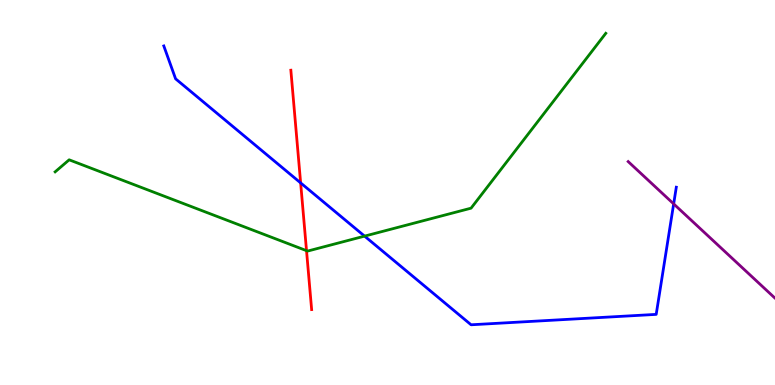[{'lines': ['blue', 'red'], 'intersections': [{'x': 3.88, 'y': 5.25}]}, {'lines': ['green', 'red'], 'intersections': [{'x': 3.96, 'y': 3.49}]}, {'lines': ['purple', 'red'], 'intersections': []}, {'lines': ['blue', 'green'], 'intersections': [{'x': 4.7, 'y': 3.87}]}, {'lines': ['blue', 'purple'], 'intersections': [{'x': 8.69, 'y': 4.7}]}, {'lines': ['green', 'purple'], 'intersections': []}]